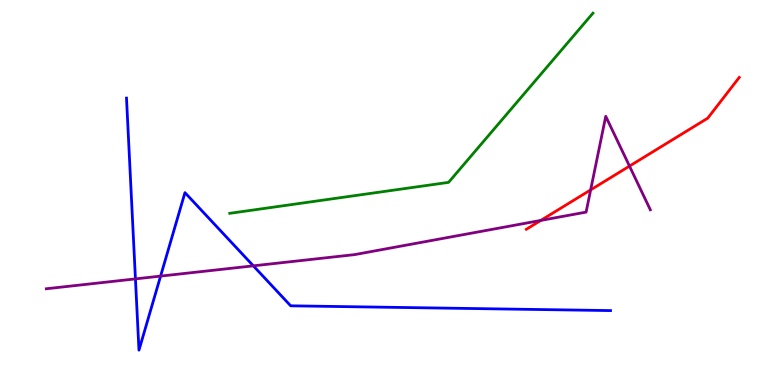[{'lines': ['blue', 'red'], 'intersections': []}, {'lines': ['green', 'red'], 'intersections': []}, {'lines': ['purple', 'red'], 'intersections': [{'x': 6.98, 'y': 4.27}, {'x': 7.62, 'y': 5.07}, {'x': 8.12, 'y': 5.69}]}, {'lines': ['blue', 'green'], 'intersections': []}, {'lines': ['blue', 'purple'], 'intersections': [{'x': 1.75, 'y': 2.76}, {'x': 2.07, 'y': 2.83}, {'x': 3.27, 'y': 3.1}]}, {'lines': ['green', 'purple'], 'intersections': []}]